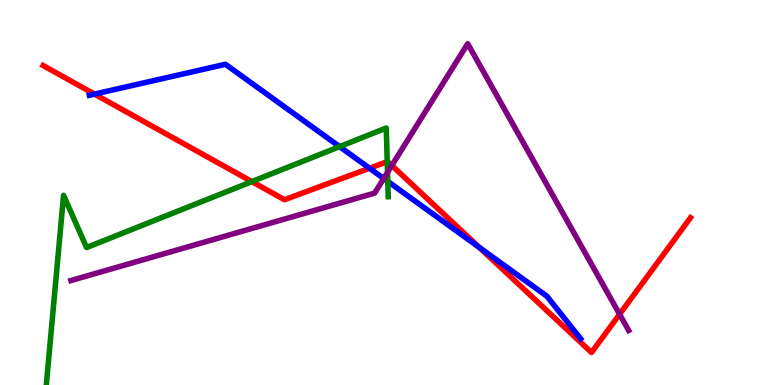[{'lines': ['blue', 'red'], 'intersections': [{'x': 1.22, 'y': 7.56}, {'x': 4.77, 'y': 5.63}, {'x': 6.19, 'y': 3.57}]}, {'lines': ['green', 'red'], 'intersections': [{'x': 3.25, 'y': 5.28}, {'x': 5.0, 'y': 5.8}]}, {'lines': ['purple', 'red'], 'intersections': [{'x': 5.06, 'y': 5.7}, {'x': 7.99, 'y': 1.84}]}, {'lines': ['blue', 'green'], 'intersections': [{'x': 4.38, 'y': 6.19}, {'x': 5.0, 'y': 5.29}]}, {'lines': ['blue', 'purple'], 'intersections': [{'x': 4.95, 'y': 5.36}]}, {'lines': ['green', 'purple'], 'intersections': [{'x': 5.0, 'y': 5.52}]}]